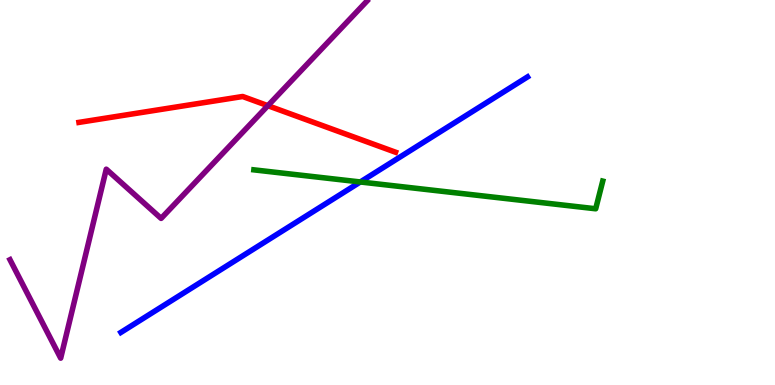[{'lines': ['blue', 'red'], 'intersections': []}, {'lines': ['green', 'red'], 'intersections': []}, {'lines': ['purple', 'red'], 'intersections': [{'x': 3.46, 'y': 7.26}]}, {'lines': ['blue', 'green'], 'intersections': [{'x': 4.65, 'y': 5.27}]}, {'lines': ['blue', 'purple'], 'intersections': []}, {'lines': ['green', 'purple'], 'intersections': []}]